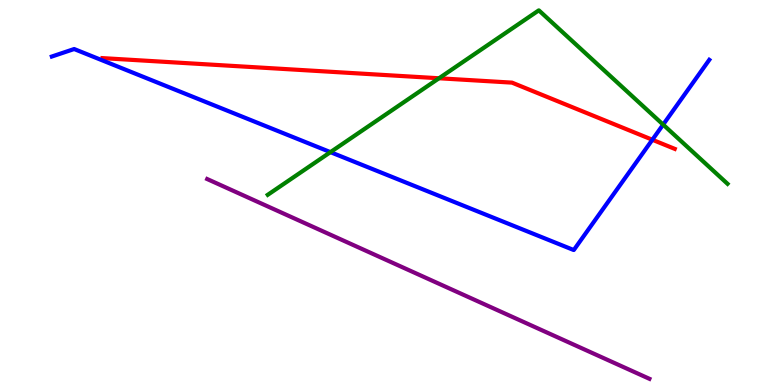[{'lines': ['blue', 'red'], 'intersections': [{'x': 8.42, 'y': 6.37}]}, {'lines': ['green', 'red'], 'intersections': [{'x': 5.66, 'y': 7.97}]}, {'lines': ['purple', 'red'], 'intersections': []}, {'lines': ['blue', 'green'], 'intersections': [{'x': 4.26, 'y': 6.05}, {'x': 8.56, 'y': 6.76}]}, {'lines': ['blue', 'purple'], 'intersections': []}, {'lines': ['green', 'purple'], 'intersections': []}]